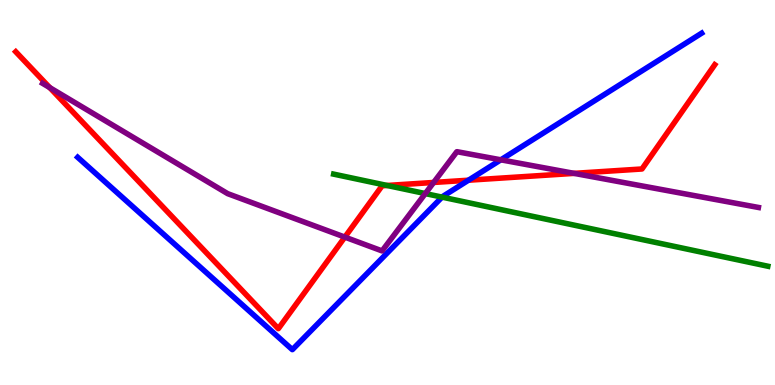[{'lines': ['blue', 'red'], 'intersections': [{'x': 6.05, 'y': 5.32}]}, {'lines': ['green', 'red'], 'intersections': [{'x': 5.0, 'y': 5.18}]}, {'lines': ['purple', 'red'], 'intersections': [{'x': 0.642, 'y': 7.72}, {'x': 4.45, 'y': 3.84}, {'x': 5.6, 'y': 5.26}, {'x': 7.41, 'y': 5.5}]}, {'lines': ['blue', 'green'], 'intersections': [{'x': 5.7, 'y': 4.88}]}, {'lines': ['blue', 'purple'], 'intersections': [{'x': 6.46, 'y': 5.85}]}, {'lines': ['green', 'purple'], 'intersections': [{'x': 5.49, 'y': 4.97}]}]